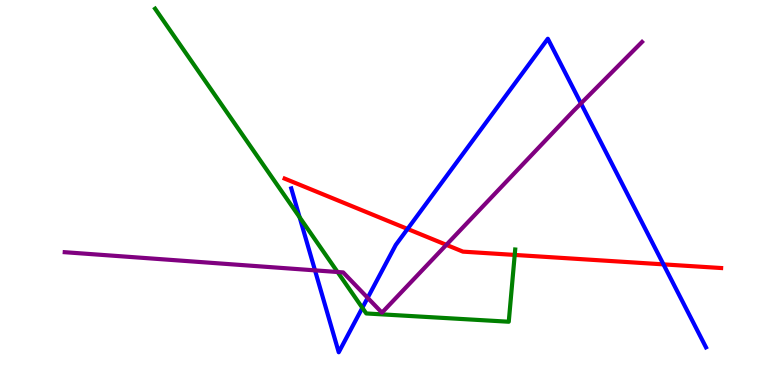[{'lines': ['blue', 'red'], 'intersections': [{'x': 5.26, 'y': 4.05}, {'x': 8.56, 'y': 3.13}]}, {'lines': ['green', 'red'], 'intersections': [{'x': 6.64, 'y': 3.38}]}, {'lines': ['purple', 'red'], 'intersections': [{'x': 5.76, 'y': 3.64}]}, {'lines': ['blue', 'green'], 'intersections': [{'x': 3.87, 'y': 4.36}, {'x': 4.68, 'y': 2.01}]}, {'lines': ['blue', 'purple'], 'intersections': [{'x': 4.06, 'y': 2.98}, {'x': 4.74, 'y': 2.26}, {'x': 7.5, 'y': 7.31}]}, {'lines': ['green', 'purple'], 'intersections': [{'x': 4.36, 'y': 2.93}]}]